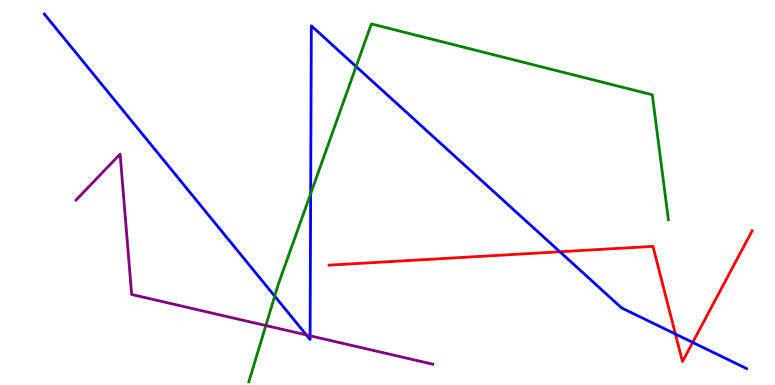[{'lines': ['blue', 'red'], 'intersections': [{'x': 7.22, 'y': 3.46}, {'x': 8.71, 'y': 1.32}, {'x': 8.94, 'y': 1.11}]}, {'lines': ['green', 'red'], 'intersections': []}, {'lines': ['purple', 'red'], 'intersections': []}, {'lines': ['blue', 'green'], 'intersections': [{'x': 3.54, 'y': 2.31}, {'x': 4.01, 'y': 4.97}, {'x': 4.6, 'y': 8.27}]}, {'lines': ['blue', 'purple'], 'intersections': [{'x': 3.95, 'y': 1.3}, {'x': 4.0, 'y': 1.28}]}, {'lines': ['green', 'purple'], 'intersections': [{'x': 3.43, 'y': 1.54}]}]